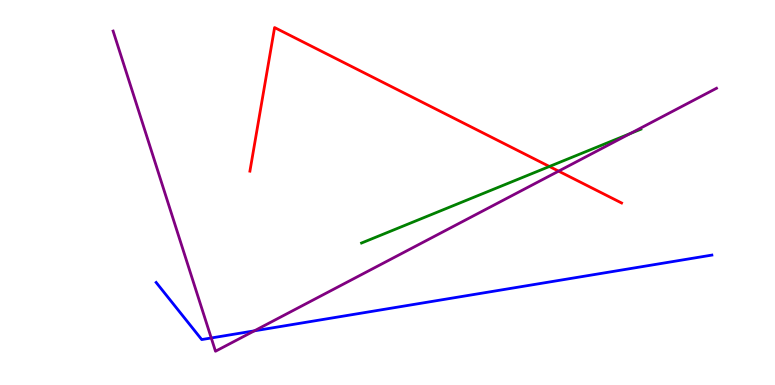[{'lines': ['blue', 'red'], 'intersections': []}, {'lines': ['green', 'red'], 'intersections': [{'x': 7.09, 'y': 5.68}]}, {'lines': ['purple', 'red'], 'intersections': [{'x': 7.21, 'y': 5.55}]}, {'lines': ['blue', 'green'], 'intersections': []}, {'lines': ['blue', 'purple'], 'intersections': [{'x': 2.73, 'y': 1.22}, {'x': 3.28, 'y': 1.41}]}, {'lines': ['green', 'purple'], 'intersections': [{'x': 8.13, 'y': 6.53}]}]